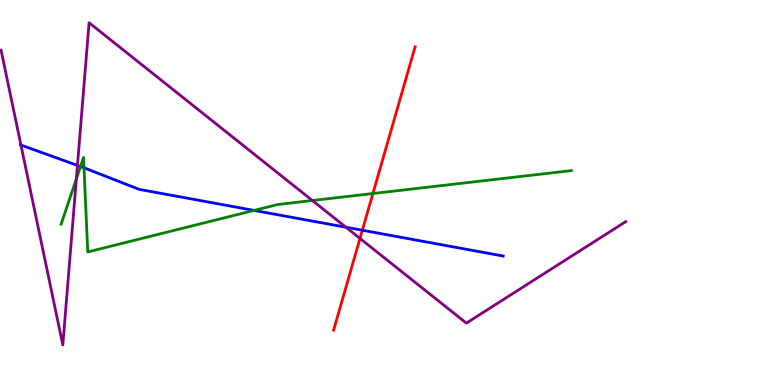[{'lines': ['blue', 'red'], 'intersections': [{'x': 4.68, 'y': 4.02}]}, {'lines': ['green', 'red'], 'intersections': [{'x': 4.81, 'y': 4.97}]}, {'lines': ['purple', 'red'], 'intersections': [{'x': 4.65, 'y': 3.81}]}, {'lines': ['blue', 'green'], 'intersections': [{'x': 1.04, 'y': 5.67}, {'x': 1.08, 'y': 5.64}, {'x': 3.28, 'y': 4.53}]}, {'lines': ['blue', 'purple'], 'intersections': [{'x': 0.27, 'y': 6.23}, {'x': 0.999, 'y': 5.7}, {'x': 4.46, 'y': 4.1}]}, {'lines': ['green', 'purple'], 'intersections': [{'x': 0.985, 'y': 5.36}, {'x': 4.03, 'y': 4.79}]}]